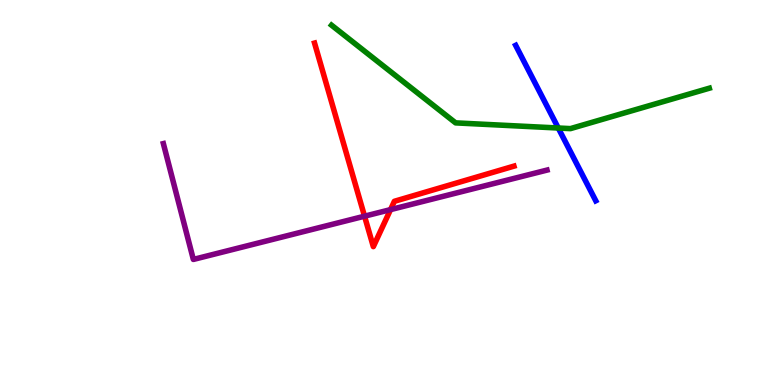[{'lines': ['blue', 'red'], 'intersections': []}, {'lines': ['green', 'red'], 'intersections': []}, {'lines': ['purple', 'red'], 'intersections': [{'x': 4.7, 'y': 4.38}, {'x': 5.04, 'y': 4.56}]}, {'lines': ['blue', 'green'], 'intersections': [{'x': 7.2, 'y': 6.67}]}, {'lines': ['blue', 'purple'], 'intersections': []}, {'lines': ['green', 'purple'], 'intersections': []}]